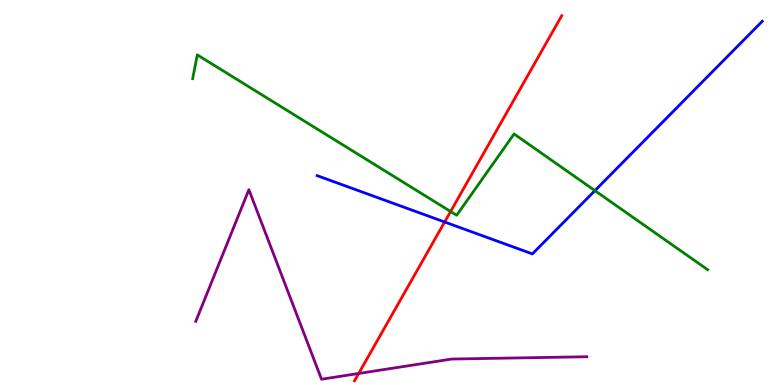[{'lines': ['blue', 'red'], 'intersections': [{'x': 5.74, 'y': 4.23}]}, {'lines': ['green', 'red'], 'intersections': [{'x': 5.81, 'y': 4.51}]}, {'lines': ['purple', 'red'], 'intersections': [{'x': 4.63, 'y': 0.299}]}, {'lines': ['blue', 'green'], 'intersections': [{'x': 7.68, 'y': 5.05}]}, {'lines': ['blue', 'purple'], 'intersections': []}, {'lines': ['green', 'purple'], 'intersections': []}]